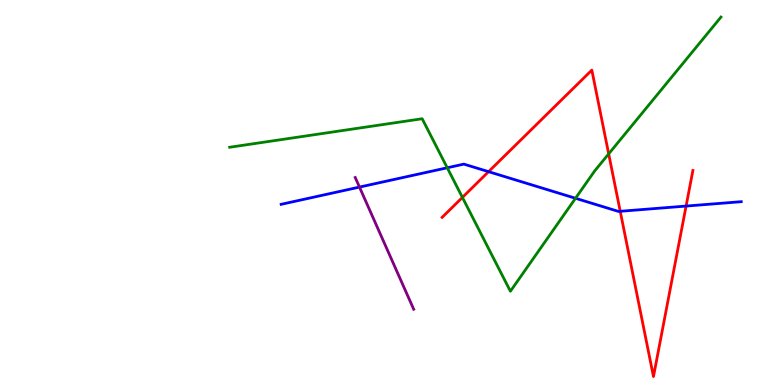[{'lines': ['blue', 'red'], 'intersections': [{'x': 6.3, 'y': 5.54}, {'x': 8.0, 'y': 4.51}, {'x': 8.85, 'y': 4.65}]}, {'lines': ['green', 'red'], 'intersections': [{'x': 5.97, 'y': 4.87}, {'x': 7.85, 'y': 6.0}]}, {'lines': ['purple', 'red'], 'intersections': []}, {'lines': ['blue', 'green'], 'intersections': [{'x': 5.77, 'y': 5.64}, {'x': 7.43, 'y': 4.85}]}, {'lines': ['blue', 'purple'], 'intersections': [{'x': 4.64, 'y': 5.14}]}, {'lines': ['green', 'purple'], 'intersections': []}]